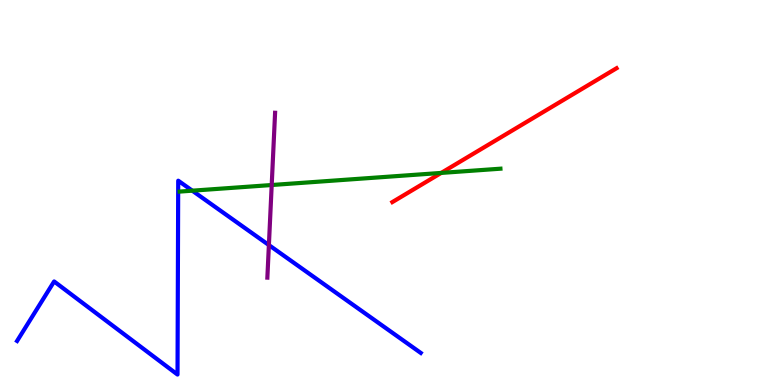[{'lines': ['blue', 'red'], 'intersections': []}, {'lines': ['green', 'red'], 'intersections': [{'x': 5.69, 'y': 5.51}]}, {'lines': ['purple', 'red'], 'intersections': []}, {'lines': ['blue', 'green'], 'intersections': [{'x': 2.48, 'y': 5.05}]}, {'lines': ['blue', 'purple'], 'intersections': [{'x': 3.47, 'y': 3.63}]}, {'lines': ['green', 'purple'], 'intersections': [{'x': 3.51, 'y': 5.19}]}]